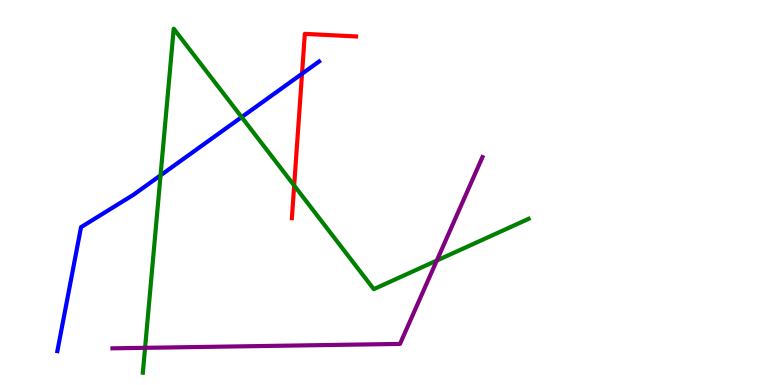[{'lines': ['blue', 'red'], 'intersections': [{'x': 3.9, 'y': 8.08}]}, {'lines': ['green', 'red'], 'intersections': [{'x': 3.8, 'y': 5.18}]}, {'lines': ['purple', 'red'], 'intersections': []}, {'lines': ['blue', 'green'], 'intersections': [{'x': 2.07, 'y': 5.45}, {'x': 3.12, 'y': 6.96}]}, {'lines': ['blue', 'purple'], 'intersections': []}, {'lines': ['green', 'purple'], 'intersections': [{'x': 1.87, 'y': 0.966}, {'x': 5.64, 'y': 3.23}]}]